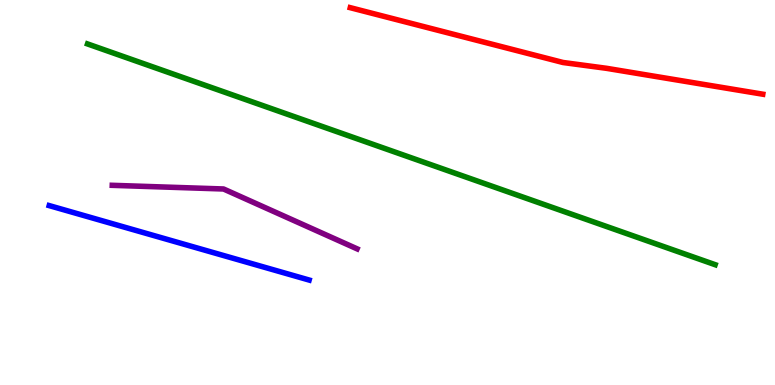[{'lines': ['blue', 'red'], 'intersections': []}, {'lines': ['green', 'red'], 'intersections': []}, {'lines': ['purple', 'red'], 'intersections': []}, {'lines': ['blue', 'green'], 'intersections': []}, {'lines': ['blue', 'purple'], 'intersections': []}, {'lines': ['green', 'purple'], 'intersections': []}]